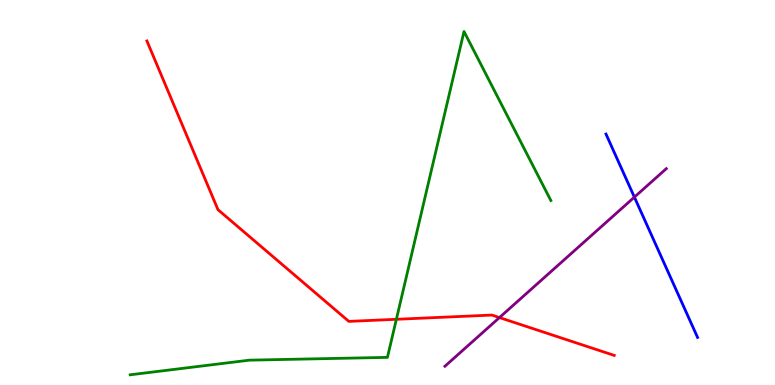[{'lines': ['blue', 'red'], 'intersections': []}, {'lines': ['green', 'red'], 'intersections': [{'x': 5.11, 'y': 1.71}]}, {'lines': ['purple', 'red'], 'intersections': [{'x': 6.44, 'y': 1.75}]}, {'lines': ['blue', 'green'], 'intersections': []}, {'lines': ['blue', 'purple'], 'intersections': [{'x': 8.19, 'y': 4.88}]}, {'lines': ['green', 'purple'], 'intersections': []}]